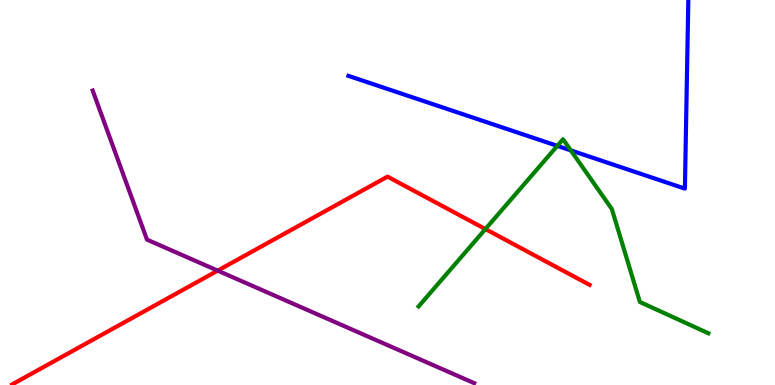[{'lines': ['blue', 'red'], 'intersections': []}, {'lines': ['green', 'red'], 'intersections': [{'x': 6.26, 'y': 4.05}]}, {'lines': ['purple', 'red'], 'intersections': [{'x': 2.81, 'y': 2.97}]}, {'lines': ['blue', 'green'], 'intersections': [{'x': 7.19, 'y': 6.21}, {'x': 7.37, 'y': 6.09}]}, {'lines': ['blue', 'purple'], 'intersections': []}, {'lines': ['green', 'purple'], 'intersections': []}]